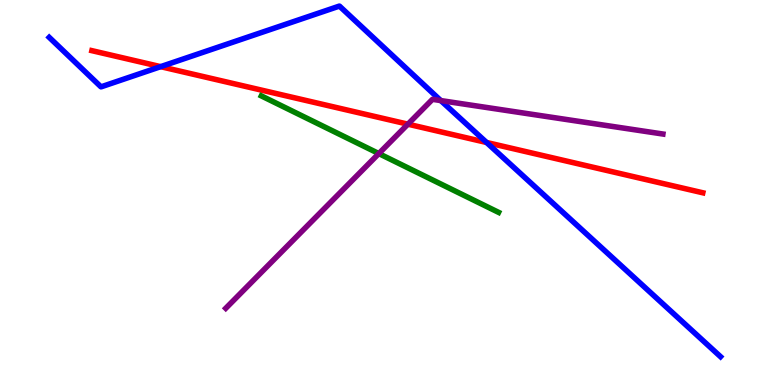[{'lines': ['blue', 'red'], 'intersections': [{'x': 2.07, 'y': 8.27}, {'x': 6.28, 'y': 6.3}]}, {'lines': ['green', 'red'], 'intersections': []}, {'lines': ['purple', 'red'], 'intersections': [{'x': 5.26, 'y': 6.77}]}, {'lines': ['blue', 'green'], 'intersections': []}, {'lines': ['blue', 'purple'], 'intersections': [{'x': 5.69, 'y': 7.39}]}, {'lines': ['green', 'purple'], 'intersections': [{'x': 4.89, 'y': 6.01}]}]